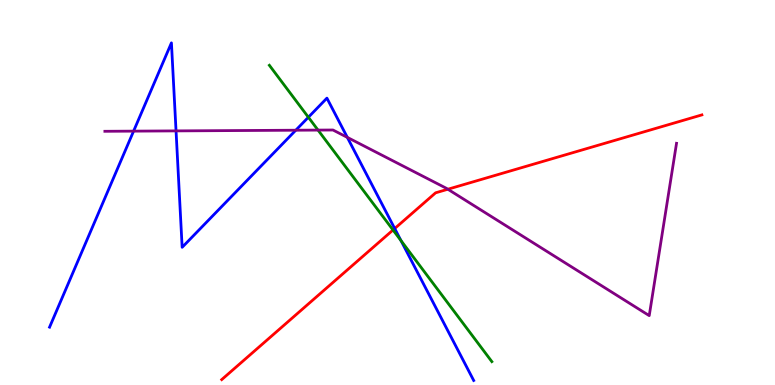[{'lines': ['blue', 'red'], 'intersections': [{'x': 5.09, 'y': 4.06}]}, {'lines': ['green', 'red'], 'intersections': [{'x': 5.07, 'y': 4.03}]}, {'lines': ['purple', 'red'], 'intersections': [{'x': 5.78, 'y': 5.08}]}, {'lines': ['blue', 'green'], 'intersections': [{'x': 3.98, 'y': 6.95}, {'x': 5.17, 'y': 3.75}]}, {'lines': ['blue', 'purple'], 'intersections': [{'x': 1.72, 'y': 6.59}, {'x': 2.27, 'y': 6.6}, {'x': 3.82, 'y': 6.62}, {'x': 4.48, 'y': 6.43}]}, {'lines': ['green', 'purple'], 'intersections': [{'x': 4.1, 'y': 6.62}]}]